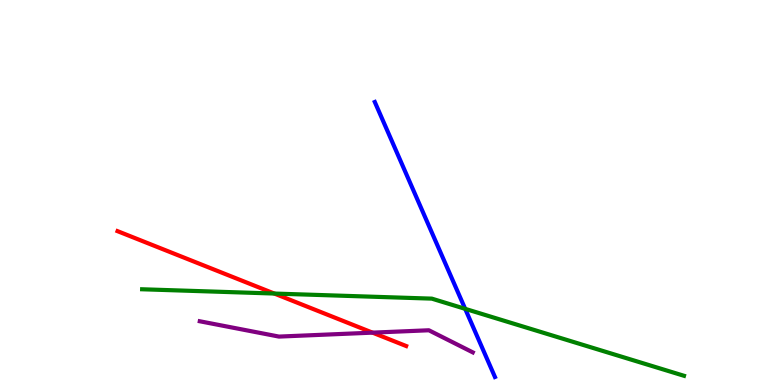[{'lines': ['blue', 'red'], 'intersections': []}, {'lines': ['green', 'red'], 'intersections': [{'x': 3.54, 'y': 2.38}]}, {'lines': ['purple', 'red'], 'intersections': [{'x': 4.81, 'y': 1.36}]}, {'lines': ['blue', 'green'], 'intersections': [{'x': 6.0, 'y': 1.98}]}, {'lines': ['blue', 'purple'], 'intersections': []}, {'lines': ['green', 'purple'], 'intersections': []}]